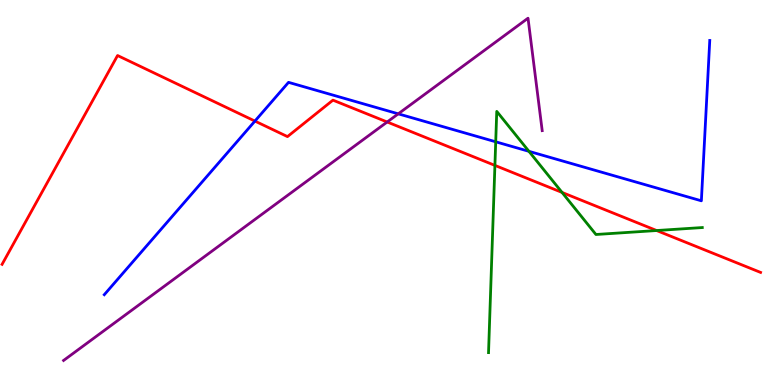[{'lines': ['blue', 'red'], 'intersections': [{'x': 3.29, 'y': 6.86}]}, {'lines': ['green', 'red'], 'intersections': [{'x': 6.39, 'y': 5.7}, {'x': 7.25, 'y': 5.0}, {'x': 8.47, 'y': 4.01}]}, {'lines': ['purple', 'red'], 'intersections': [{'x': 5.0, 'y': 6.83}]}, {'lines': ['blue', 'green'], 'intersections': [{'x': 6.4, 'y': 6.32}, {'x': 6.82, 'y': 6.07}]}, {'lines': ['blue', 'purple'], 'intersections': [{'x': 5.14, 'y': 7.04}]}, {'lines': ['green', 'purple'], 'intersections': []}]